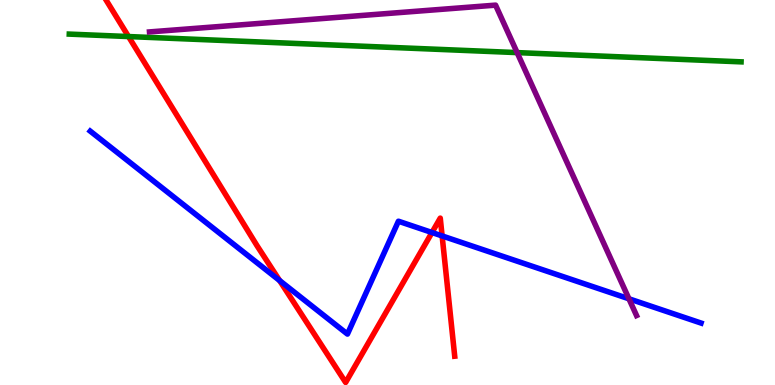[{'lines': ['blue', 'red'], 'intersections': [{'x': 3.61, 'y': 2.71}, {'x': 5.57, 'y': 3.96}, {'x': 5.7, 'y': 3.87}]}, {'lines': ['green', 'red'], 'intersections': [{'x': 1.66, 'y': 9.05}]}, {'lines': ['purple', 'red'], 'intersections': []}, {'lines': ['blue', 'green'], 'intersections': []}, {'lines': ['blue', 'purple'], 'intersections': [{'x': 8.12, 'y': 2.24}]}, {'lines': ['green', 'purple'], 'intersections': [{'x': 6.67, 'y': 8.63}]}]